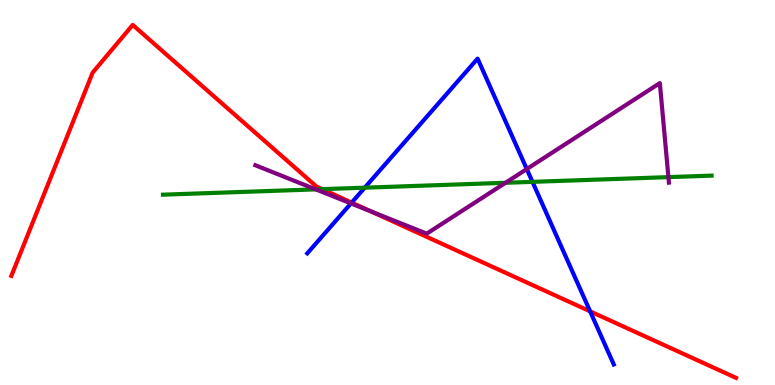[{'lines': ['blue', 'red'], 'intersections': [{'x': 4.54, 'y': 4.74}, {'x': 7.61, 'y': 1.91}]}, {'lines': ['green', 'red'], 'intersections': [{'x': 4.16, 'y': 5.09}]}, {'lines': ['purple', 'red'], 'intersections': [{'x': 4.78, 'y': 4.51}]}, {'lines': ['blue', 'green'], 'intersections': [{'x': 4.71, 'y': 5.13}, {'x': 6.87, 'y': 5.28}]}, {'lines': ['blue', 'purple'], 'intersections': [{'x': 4.53, 'y': 4.72}, {'x': 6.8, 'y': 5.61}]}, {'lines': ['green', 'purple'], 'intersections': [{'x': 4.07, 'y': 5.08}, {'x': 6.52, 'y': 5.25}, {'x': 8.62, 'y': 5.4}]}]